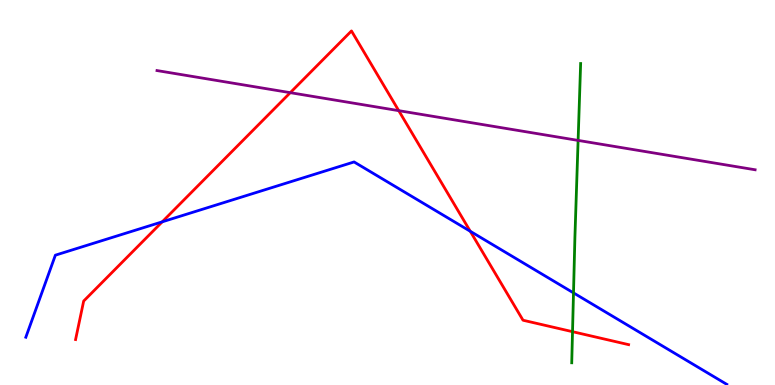[{'lines': ['blue', 'red'], 'intersections': [{'x': 2.09, 'y': 4.24}, {'x': 6.07, 'y': 3.99}]}, {'lines': ['green', 'red'], 'intersections': [{'x': 7.39, 'y': 1.38}]}, {'lines': ['purple', 'red'], 'intersections': [{'x': 3.75, 'y': 7.59}, {'x': 5.15, 'y': 7.13}]}, {'lines': ['blue', 'green'], 'intersections': [{'x': 7.4, 'y': 2.39}]}, {'lines': ['blue', 'purple'], 'intersections': []}, {'lines': ['green', 'purple'], 'intersections': [{'x': 7.46, 'y': 6.35}]}]